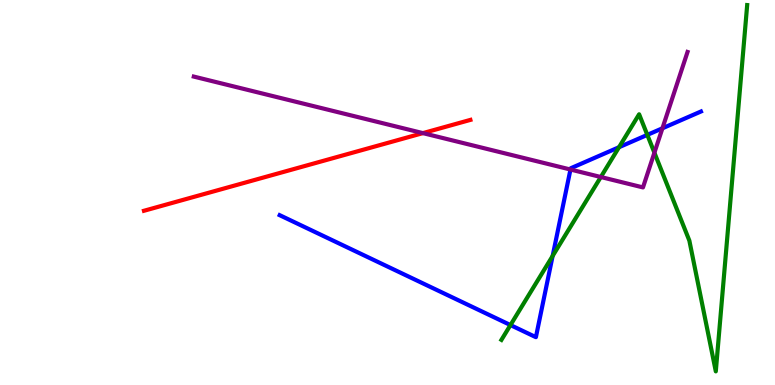[{'lines': ['blue', 'red'], 'intersections': []}, {'lines': ['green', 'red'], 'intersections': []}, {'lines': ['purple', 'red'], 'intersections': [{'x': 5.46, 'y': 6.54}]}, {'lines': ['blue', 'green'], 'intersections': [{'x': 6.59, 'y': 1.56}, {'x': 7.13, 'y': 3.35}, {'x': 7.99, 'y': 6.18}, {'x': 8.35, 'y': 6.5}]}, {'lines': ['blue', 'purple'], 'intersections': [{'x': 7.36, 'y': 5.6}, {'x': 8.55, 'y': 6.67}]}, {'lines': ['green', 'purple'], 'intersections': [{'x': 7.75, 'y': 5.4}, {'x': 8.44, 'y': 6.03}]}]